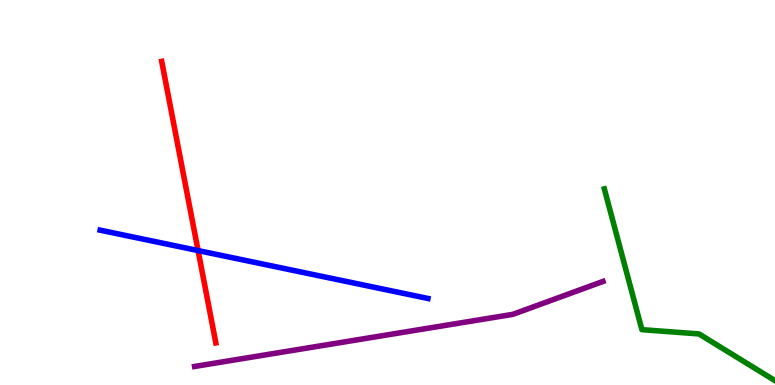[{'lines': ['blue', 'red'], 'intersections': [{'x': 2.56, 'y': 3.49}]}, {'lines': ['green', 'red'], 'intersections': []}, {'lines': ['purple', 'red'], 'intersections': []}, {'lines': ['blue', 'green'], 'intersections': []}, {'lines': ['blue', 'purple'], 'intersections': []}, {'lines': ['green', 'purple'], 'intersections': []}]